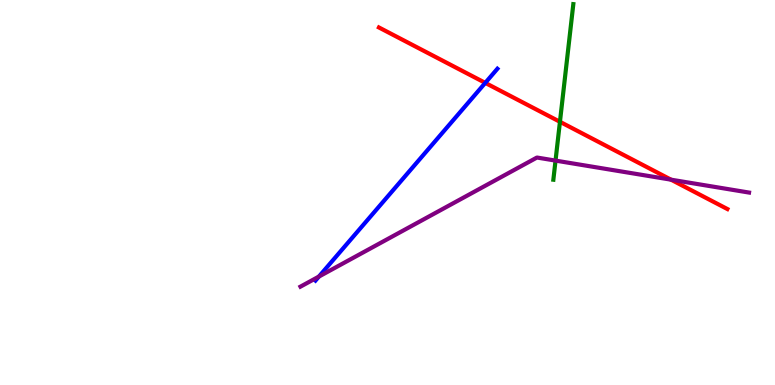[{'lines': ['blue', 'red'], 'intersections': [{'x': 6.26, 'y': 7.85}]}, {'lines': ['green', 'red'], 'intersections': [{'x': 7.23, 'y': 6.84}]}, {'lines': ['purple', 'red'], 'intersections': [{'x': 8.66, 'y': 5.33}]}, {'lines': ['blue', 'green'], 'intersections': []}, {'lines': ['blue', 'purple'], 'intersections': [{'x': 4.11, 'y': 2.82}]}, {'lines': ['green', 'purple'], 'intersections': [{'x': 7.17, 'y': 5.83}]}]